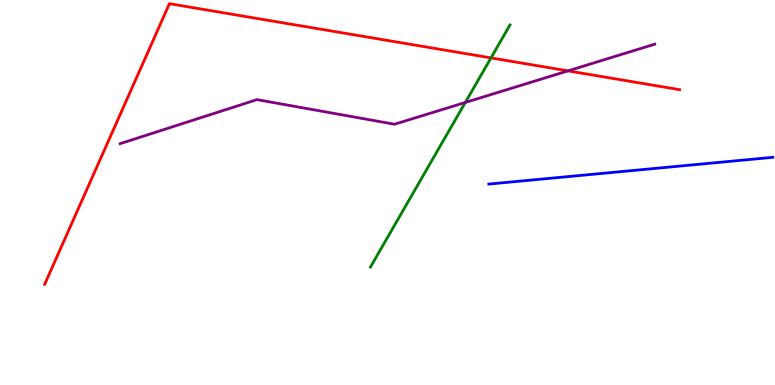[{'lines': ['blue', 'red'], 'intersections': []}, {'lines': ['green', 'red'], 'intersections': [{'x': 6.34, 'y': 8.5}]}, {'lines': ['purple', 'red'], 'intersections': [{'x': 7.33, 'y': 8.16}]}, {'lines': ['blue', 'green'], 'intersections': []}, {'lines': ['blue', 'purple'], 'intersections': []}, {'lines': ['green', 'purple'], 'intersections': [{'x': 6.0, 'y': 7.34}]}]